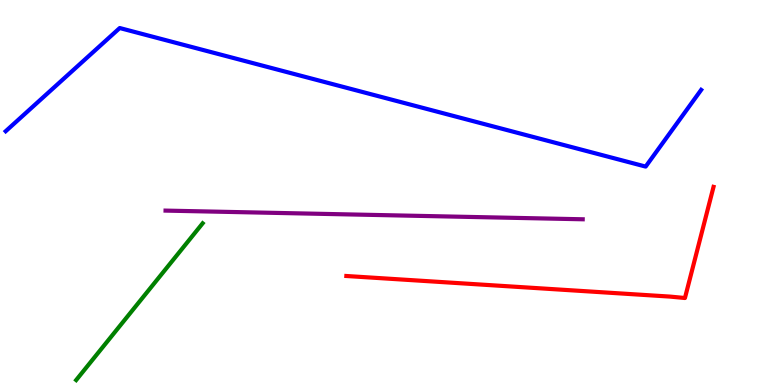[{'lines': ['blue', 'red'], 'intersections': []}, {'lines': ['green', 'red'], 'intersections': []}, {'lines': ['purple', 'red'], 'intersections': []}, {'lines': ['blue', 'green'], 'intersections': []}, {'lines': ['blue', 'purple'], 'intersections': []}, {'lines': ['green', 'purple'], 'intersections': []}]